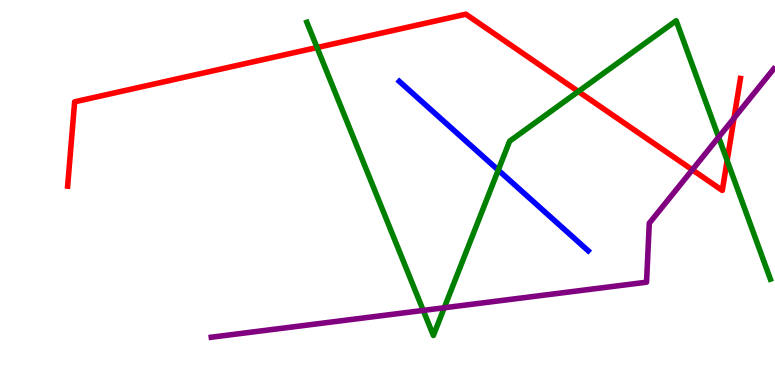[{'lines': ['blue', 'red'], 'intersections': []}, {'lines': ['green', 'red'], 'intersections': [{'x': 4.09, 'y': 8.77}, {'x': 7.46, 'y': 7.62}, {'x': 9.38, 'y': 5.83}]}, {'lines': ['purple', 'red'], 'intersections': [{'x': 8.93, 'y': 5.59}, {'x': 9.47, 'y': 6.93}]}, {'lines': ['blue', 'green'], 'intersections': [{'x': 6.43, 'y': 5.58}]}, {'lines': ['blue', 'purple'], 'intersections': []}, {'lines': ['green', 'purple'], 'intersections': [{'x': 5.46, 'y': 1.94}, {'x': 5.73, 'y': 2.01}, {'x': 9.27, 'y': 6.44}]}]